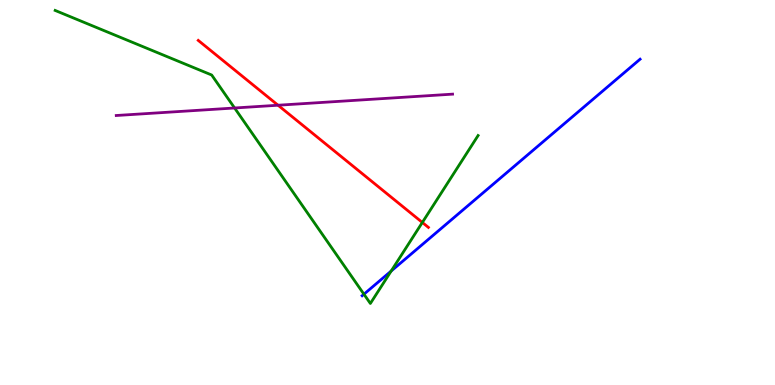[{'lines': ['blue', 'red'], 'intersections': []}, {'lines': ['green', 'red'], 'intersections': [{'x': 5.45, 'y': 4.22}]}, {'lines': ['purple', 'red'], 'intersections': [{'x': 3.59, 'y': 7.27}]}, {'lines': ['blue', 'green'], 'intersections': [{'x': 4.7, 'y': 2.36}, {'x': 5.05, 'y': 2.96}]}, {'lines': ['blue', 'purple'], 'intersections': []}, {'lines': ['green', 'purple'], 'intersections': [{'x': 3.03, 'y': 7.2}]}]